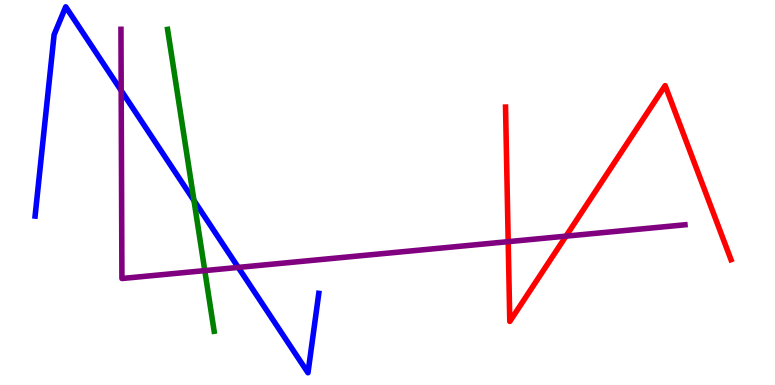[{'lines': ['blue', 'red'], 'intersections': []}, {'lines': ['green', 'red'], 'intersections': []}, {'lines': ['purple', 'red'], 'intersections': [{'x': 6.56, 'y': 3.72}, {'x': 7.3, 'y': 3.87}]}, {'lines': ['blue', 'green'], 'intersections': [{'x': 2.5, 'y': 4.79}]}, {'lines': ['blue', 'purple'], 'intersections': [{'x': 1.56, 'y': 7.65}, {'x': 3.07, 'y': 3.05}]}, {'lines': ['green', 'purple'], 'intersections': [{'x': 2.64, 'y': 2.97}]}]